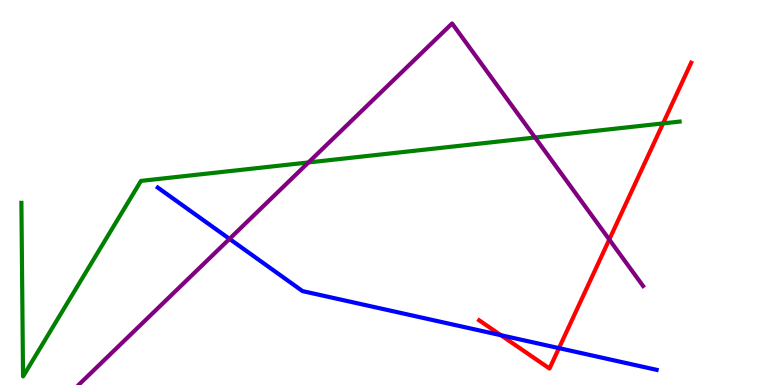[{'lines': ['blue', 'red'], 'intersections': [{'x': 6.46, 'y': 1.29}, {'x': 7.21, 'y': 0.958}]}, {'lines': ['green', 'red'], 'intersections': [{'x': 8.56, 'y': 6.79}]}, {'lines': ['purple', 'red'], 'intersections': [{'x': 7.86, 'y': 3.78}]}, {'lines': ['blue', 'green'], 'intersections': []}, {'lines': ['blue', 'purple'], 'intersections': [{'x': 2.96, 'y': 3.8}]}, {'lines': ['green', 'purple'], 'intersections': [{'x': 3.98, 'y': 5.78}, {'x': 6.9, 'y': 6.43}]}]